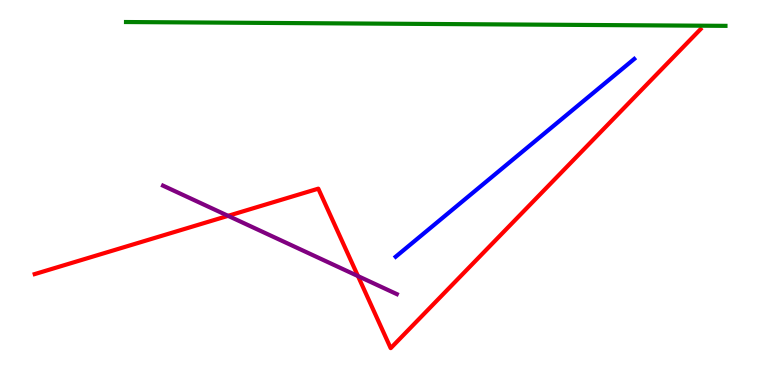[{'lines': ['blue', 'red'], 'intersections': []}, {'lines': ['green', 'red'], 'intersections': []}, {'lines': ['purple', 'red'], 'intersections': [{'x': 2.94, 'y': 4.39}, {'x': 4.62, 'y': 2.83}]}, {'lines': ['blue', 'green'], 'intersections': []}, {'lines': ['blue', 'purple'], 'intersections': []}, {'lines': ['green', 'purple'], 'intersections': []}]